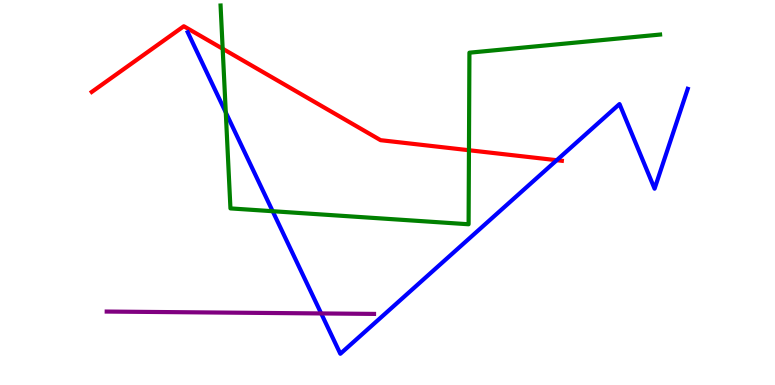[{'lines': ['blue', 'red'], 'intersections': [{'x': 7.18, 'y': 5.84}]}, {'lines': ['green', 'red'], 'intersections': [{'x': 2.87, 'y': 8.73}, {'x': 6.05, 'y': 6.1}]}, {'lines': ['purple', 'red'], 'intersections': []}, {'lines': ['blue', 'green'], 'intersections': [{'x': 2.91, 'y': 7.08}, {'x': 3.52, 'y': 4.51}]}, {'lines': ['blue', 'purple'], 'intersections': [{'x': 4.14, 'y': 1.86}]}, {'lines': ['green', 'purple'], 'intersections': []}]